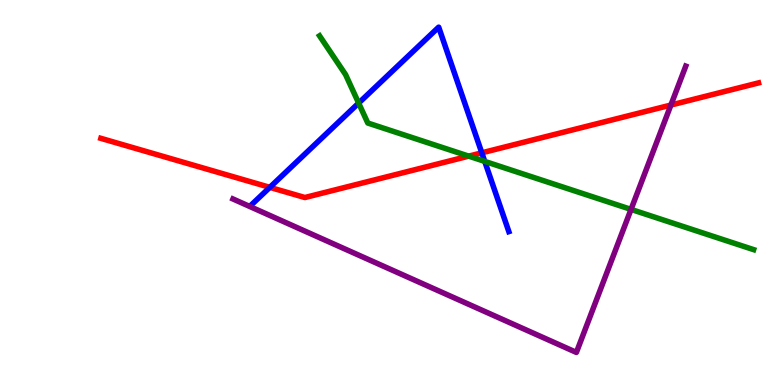[{'lines': ['blue', 'red'], 'intersections': [{'x': 3.48, 'y': 5.13}, {'x': 6.22, 'y': 6.03}]}, {'lines': ['green', 'red'], 'intersections': [{'x': 6.05, 'y': 5.94}]}, {'lines': ['purple', 'red'], 'intersections': [{'x': 8.66, 'y': 7.27}]}, {'lines': ['blue', 'green'], 'intersections': [{'x': 4.63, 'y': 7.32}, {'x': 6.25, 'y': 5.81}]}, {'lines': ['blue', 'purple'], 'intersections': []}, {'lines': ['green', 'purple'], 'intersections': [{'x': 8.14, 'y': 4.56}]}]